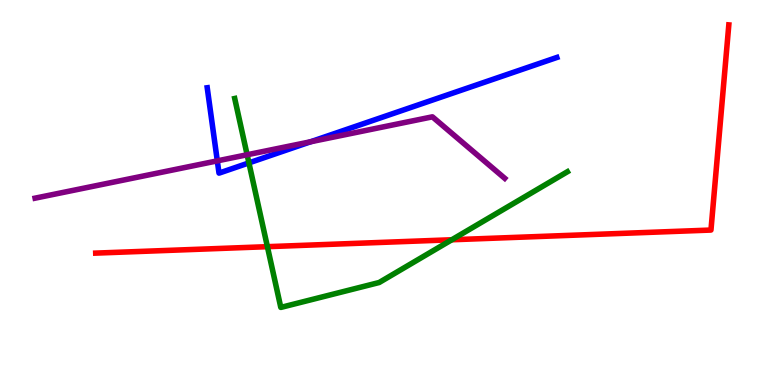[{'lines': ['blue', 'red'], 'intersections': []}, {'lines': ['green', 'red'], 'intersections': [{'x': 3.45, 'y': 3.59}, {'x': 5.83, 'y': 3.77}]}, {'lines': ['purple', 'red'], 'intersections': []}, {'lines': ['blue', 'green'], 'intersections': [{'x': 3.21, 'y': 5.77}]}, {'lines': ['blue', 'purple'], 'intersections': [{'x': 2.8, 'y': 5.82}, {'x': 4.01, 'y': 6.32}]}, {'lines': ['green', 'purple'], 'intersections': [{'x': 3.19, 'y': 5.98}]}]